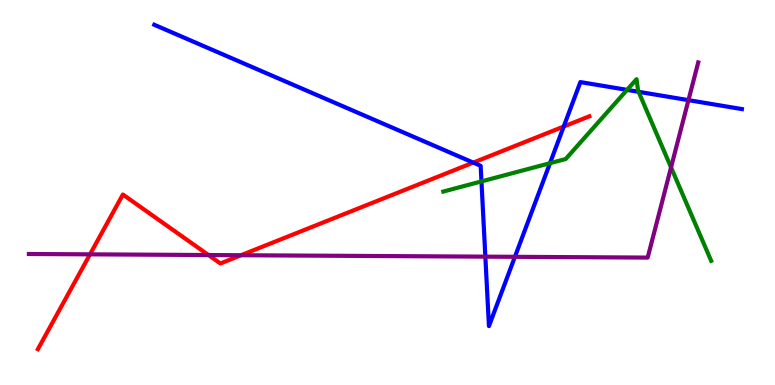[{'lines': ['blue', 'red'], 'intersections': [{'x': 6.11, 'y': 5.78}, {'x': 7.27, 'y': 6.71}]}, {'lines': ['green', 'red'], 'intersections': []}, {'lines': ['purple', 'red'], 'intersections': [{'x': 1.16, 'y': 3.39}, {'x': 2.69, 'y': 3.38}, {'x': 3.11, 'y': 3.37}]}, {'lines': ['blue', 'green'], 'intersections': [{'x': 6.21, 'y': 5.29}, {'x': 7.1, 'y': 5.76}, {'x': 8.09, 'y': 7.67}, {'x': 8.24, 'y': 7.62}]}, {'lines': ['blue', 'purple'], 'intersections': [{'x': 6.26, 'y': 3.33}, {'x': 6.64, 'y': 3.33}, {'x': 8.88, 'y': 7.4}]}, {'lines': ['green', 'purple'], 'intersections': [{'x': 8.66, 'y': 5.65}]}]